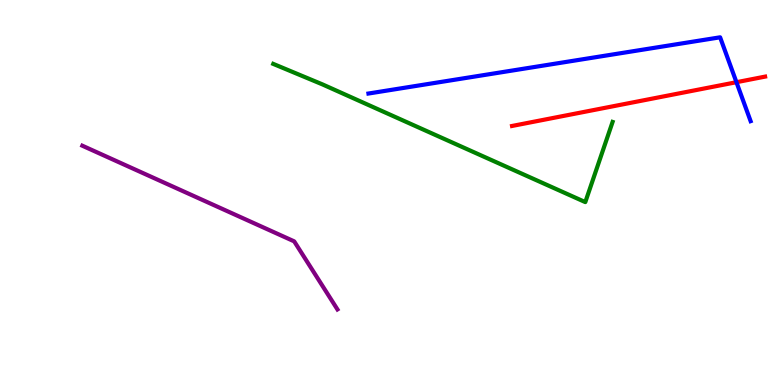[{'lines': ['blue', 'red'], 'intersections': [{'x': 9.5, 'y': 7.86}]}, {'lines': ['green', 'red'], 'intersections': []}, {'lines': ['purple', 'red'], 'intersections': []}, {'lines': ['blue', 'green'], 'intersections': []}, {'lines': ['blue', 'purple'], 'intersections': []}, {'lines': ['green', 'purple'], 'intersections': []}]